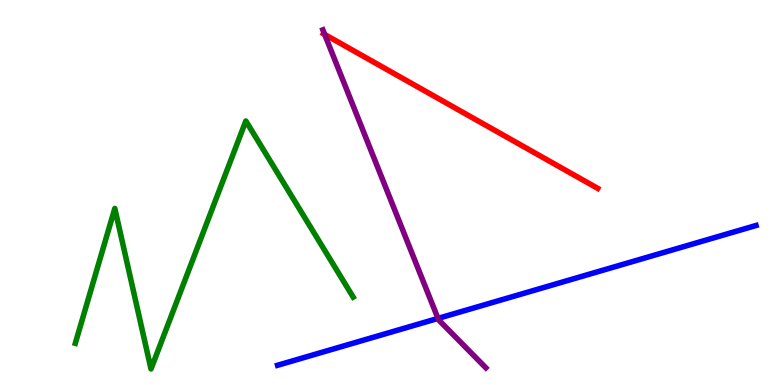[{'lines': ['blue', 'red'], 'intersections': []}, {'lines': ['green', 'red'], 'intersections': []}, {'lines': ['purple', 'red'], 'intersections': [{'x': 4.19, 'y': 9.11}]}, {'lines': ['blue', 'green'], 'intersections': []}, {'lines': ['blue', 'purple'], 'intersections': [{'x': 5.65, 'y': 1.73}]}, {'lines': ['green', 'purple'], 'intersections': []}]